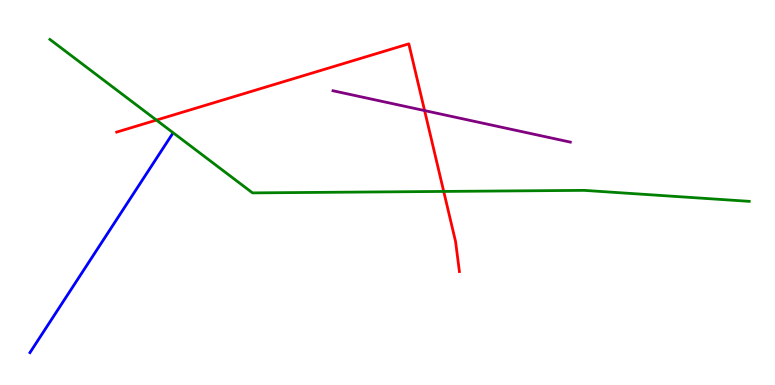[{'lines': ['blue', 'red'], 'intersections': []}, {'lines': ['green', 'red'], 'intersections': [{'x': 2.02, 'y': 6.88}, {'x': 5.73, 'y': 5.03}]}, {'lines': ['purple', 'red'], 'intersections': [{'x': 5.48, 'y': 7.13}]}, {'lines': ['blue', 'green'], 'intersections': []}, {'lines': ['blue', 'purple'], 'intersections': []}, {'lines': ['green', 'purple'], 'intersections': []}]